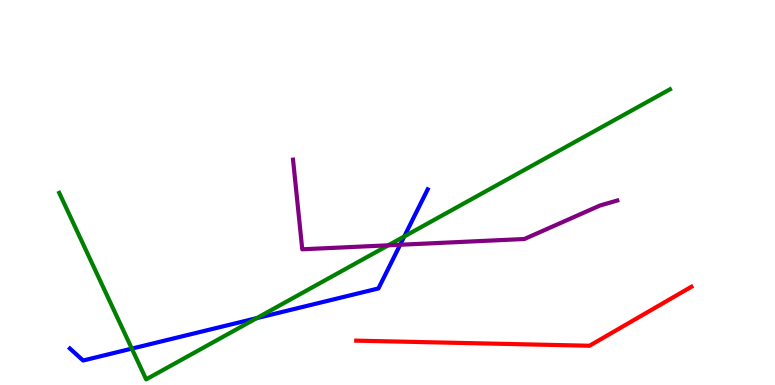[{'lines': ['blue', 'red'], 'intersections': []}, {'lines': ['green', 'red'], 'intersections': []}, {'lines': ['purple', 'red'], 'intersections': []}, {'lines': ['blue', 'green'], 'intersections': [{'x': 1.7, 'y': 0.945}, {'x': 3.31, 'y': 1.74}, {'x': 5.22, 'y': 3.86}]}, {'lines': ['blue', 'purple'], 'intersections': [{'x': 5.16, 'y': 3.64}]}, {'lines': ['green', 'purple'], 'intersections': [{'x': 5.01, 'y': 3.63}]}]